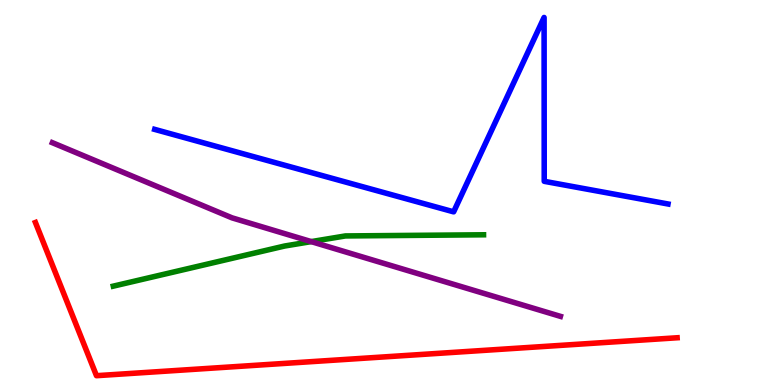[{'lines': ['blue', 'red'], 'intersections': []}, {'lines': ['green', 'red'], 'intersections': []}, {'lines': ['purple', 'red'], 'intersections': []}, {'lines': ['blue', 'green'], 'intersections': []}, {'lines': ['blue', 'purple'], 'intersections': []}, {'lines': ['green', 'purple'], 'intersections': [{'x': 4.02, 'y': 3.72}]}]